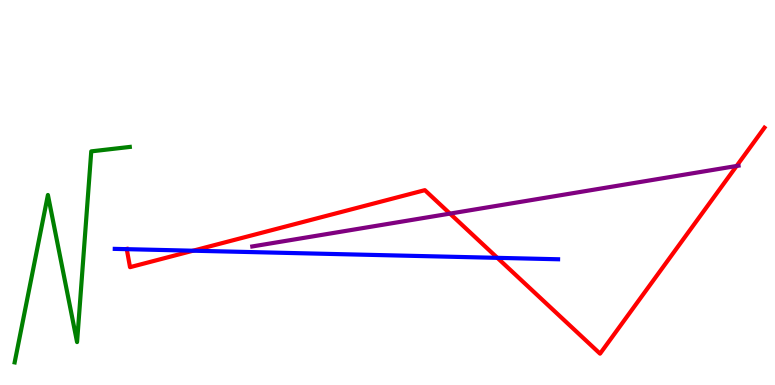[{'lines': ['blue', 'red'], 'intersections': [{'x': 1.64, 'y': 3.53}, {'x': 2.49, 'y': 3.49}, {'x': 6.42, 'y': 3.3}]}, {'lines': ['green', 'red'], 'intersections': []}, {'lines': ['purple', 'red'], 'intersections': [{'x': 5.81, 'y': 4.45}, {'x': 9.5, 'y': 5.69}]}, {'lines': ['blue', 'green'], 'intersections': []}, {'lines': ['blue', 'purple'], 'intersections': []}, {'lines': ['green', 'purple'], 'intersections': []}]